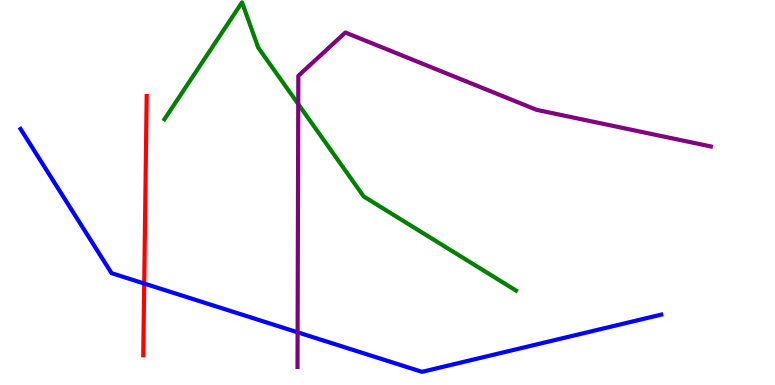[{'lines': ['blue', 'red'], 'intersections': [{'x': 1.86, 'y': 2.64}]}, {'lines': ['green', 'red'], 'intersections': []}, {'lines': ['purple', 'red'], 'intersections': []}, {'lines': ['blue', 'green'], 'intersections': []}, {'lines': ['blue', 'purple'], 'intersections': [{'x': 3.84, 'y': 1.37}]}, {'lines': ['green', 'purple'], 'intersections': [{'x': 3.85, 'y': 7.3}]}]